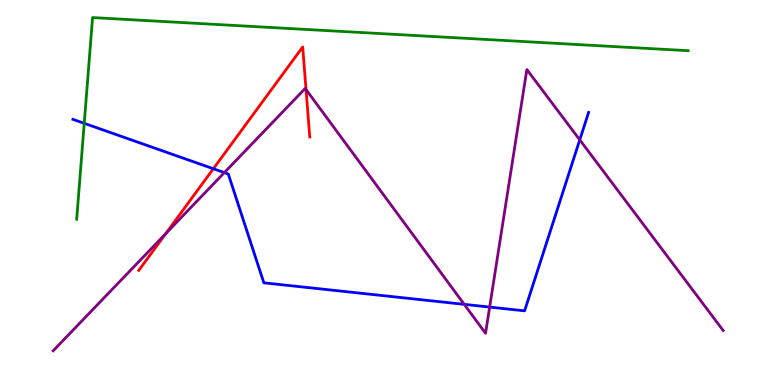[{'lines': ['blue', 'red'], 'intersections': [{'x': 2.75, 'y': 5.62}]}, {'lines': ['green', 'red'], 'intersections': []}, {'lines': ['purple', 'red'], 'intersections': [{'x': 2.14, 'y': 3.93}, {'x': 3.95, 'y': 7.67}]}, {'lines': ['blue', 'green'], 'intersections': [{'x': 1.09, 'y': 6.8}]}, {'lines': ['blue', 'purple'], 'intersections': [{'x': 2.89, 'y': 5.52}, {'x': 5.99, 'y': 2.09}, {'x': 6.32, 'y': 2.02}, {'x': 7.48, 'y': 6.37}]}, {'lines': ['green', 'purple'], 'intersections': []}]